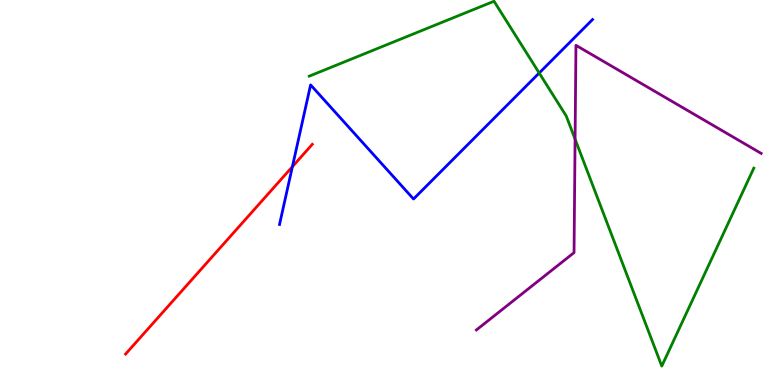[{'lines': ['blue', 'red'], 'intersections': [{'x': 3.77, 'y': 5.67}]}, {'lines': ['green', 'red'], 'intersections': []}, {'lines': ['purple', 'red'], 'intersections': []}, {'lines': ['blue', 'green'], 'intersections': [{'x': 6.96, 'y': 8.1}]}, {'lines': ['blue', 'purple'], 'intersections': []}, {'lines': ['green', 'purple'], 'intersections': [{'x': 7.42, 'y': 6.39}]}]